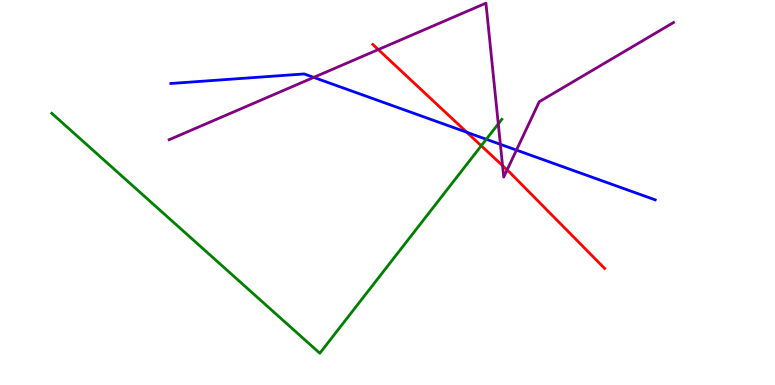[{'lines': ['blue', 'red'], 'intersections': [{'x': 6.02, 'y': 6.56}]}, {'lines': ['green', 'red'], 'intersections': [{'x': 6.21, 'y': 6.21}]}, {'lines': ['purple', 'red'], 'intersections': [{'x': 4.88, 'y': 8.71}, {'x': 6.48, 'y': 5.7}, {'x': 6.54, 'y': 5.59}]}, {'lines': ['blue', 'green'], 'intersections': [{'x': 6.27, 'y': 6.38}]}, {'lines': ['blue', 'purple'], 'intersections': [{'x': 4.05, 'y': 7.99}, {'x': 6.46, 'y': 6.25}, {'x': 6.66, 'y': 6.1}]}, {'lines': ['green', 'purple'], 'intersections': [{'x': 6.43, 'y': 6.78}]}]